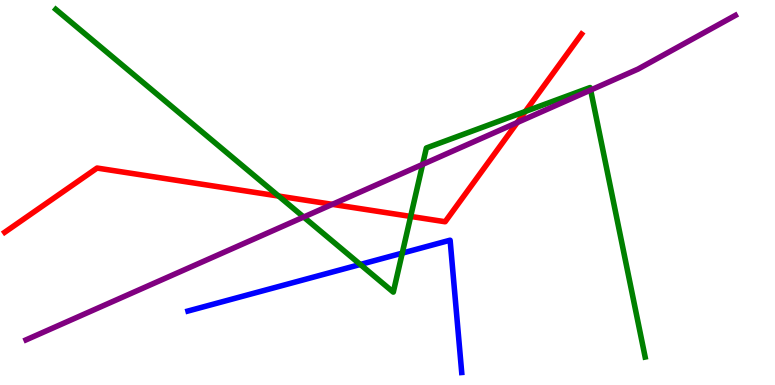[{'lines': ['blue', 'red'], 'intersections': []}, {'lines': ['green', 'red'], 'intersections': [{'x': 3.6, 'y': 4.91}, {'x': 5.3, 'y': 4.38}, {'x': 6.78, 'y': 7.1}]}, {'lines': ['purple', 'red'], 'intersections': [{'x': 4.29, 'y': 4.69}, {'x': 6.67, 'y': 6.82}]}, {'lines': ['blue', 'green'], 'intersections': [{'x': 4.65, 'y': 3.13}, {'x': 5.19, 'y': 3.43}]}, {'lines': ['blue', 'purple'], 'intersections': []}, {'lines': ['green', 'purple'], 'intersections': [{'x': 3.92, 'y': 4.36}, {'x': 5.45, 'y': 5.73}, {'x': 7.62, 'y': 7.66}]}]